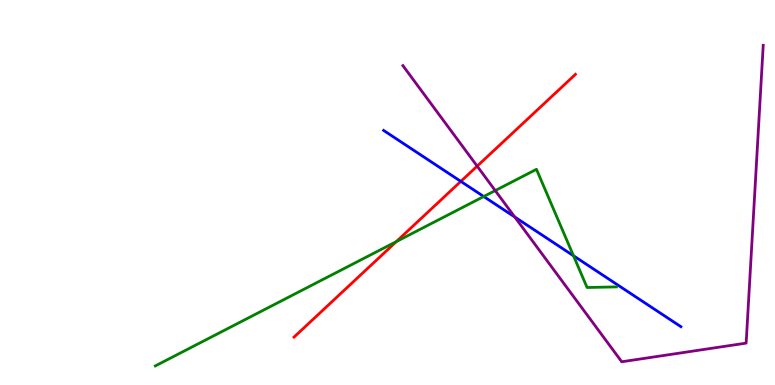[{'lines': ['blue', 'red'], 'intersections': [{'x': 5.95, 'y': 5.29}]}, {'lines': ['green', 'red'], 'intersections': [{'x': 5.11, 'y': 3.72}]}, {'lines': ['purple', 'red'], 'intersections': [{'x': 6.16, 'y': 5.68}]}, {'lines': ['blue', 'green'], 'intersections': [{'x': 6.24, 'y': 4.9}, {'x': 7.4, 'y': 3.36}]}, {'lines': ['blue', 'purple'], 'intersections': [{'x': 6.64, 'y': 4.36}]}, {'lines': ['green', 'purple'], 'intersections': [{'x': 6.39, 'y': 5.05}]}]